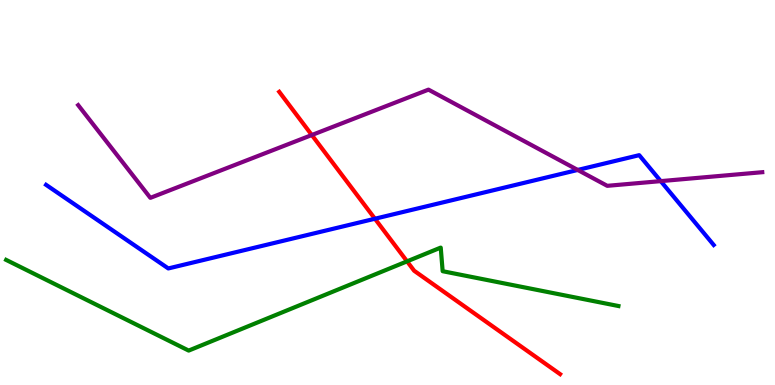[{'lines': ['blue', 'red'], 'intersections': [{'x': 4.84, 'y': 4.32}]}, {'lines': ['green', 'red'], 'intersections': [{'x': 5.25, 'y': 3.21}]}, {'lines': ['purple', 'red'], 'intersections': [{'x': 4.02, 'y': 6.49}]}, {'lines': ['blue', 'green'], 'intersections': []}, {'lines': ['blue', 'purple'], 'intersections': [{'x': 7.45, 'y': 5.59}, {'x': 8.53, 'y': 5.3}]}, {'lines': ['green', 'purple'], 'intersections': []}]